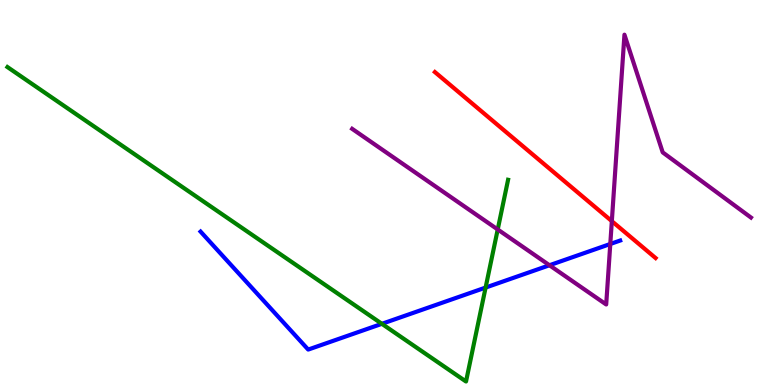[{'lines': ['blue', 'red'], 'intersections': []}, {'lines': ['green', 'red'], 'intersections': []}, {'lines': ['purple', 'red'], 'intersections': [{'x': 7.89, 'y': 4.26}]}, {'lines': ['blue', 'green'], 'intersections': [{'x': 4.93, 'y': 1.59}, {'x': 6.27, 'y': 2.53}]}, {'lines': ['blue', 'purple'], 'intersections': [{'x': 7.09, 'y': 3.11}, {'x': 7.87, 'y': 3.66}]}, {'lines': ['green', 'purple'], 'intersections': [{'x': 6.42, 'y': 4.04}]}]